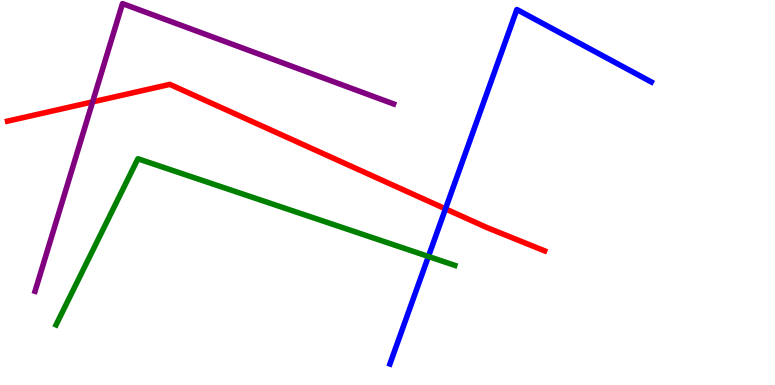[{'lines': ['blue', 'red'], 'intersections': [{'x': 5.75, 'y': 4.58}]}, {'lines': ['green', 'red'], 'intersections': []}, {'lines': ['purple', 'red'], 'intersections': [{'x': 1.19, 'y': 7.35}]}, {'lines': ['blue', 'green'], 'intersections': [{'x': 5.53, 'y': 3.34}]}, {'lines': ['blue', 'purple'], 'intersections': []}, {'lines': ['green', 'purple'], 'intersections': []}]